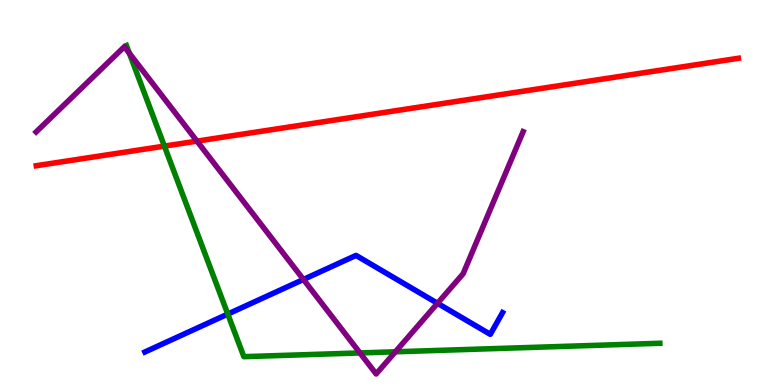[{'lines': ['blue', 'red'], 'intersections': []}, {'lines': ['green', 'red'], 'intersections': [{'x': 2.12, 'y': 6.2}]}, {'lines': ['purple', 'red'], 'intersections': [{'x': 2.54, 'y': 6.33}]}, {'lines': ['blue', 'green'], 'intersections': [{'x': 2.94, 'y': 1.84}]}, {'lines': ['blue', 'purple'], 'intersections': [{'x': 3.92, 'y': 2.74}, {'x': 5.64, 'y': 2.12}]}, {'lines': ['green', 'purple'], 'intersections': [{'x': 1.67, 'y': 8.62}, {'x': 4.64, 'y': 0.833}, {'x': 5.1, 'y': 0.863}]}]